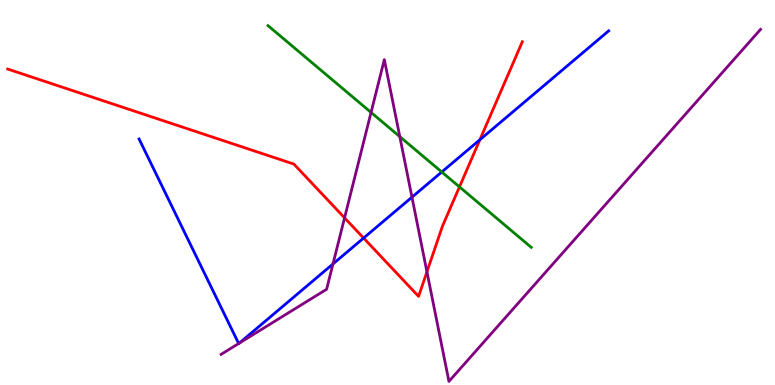[{'lines': ['blue', 'red'], 'intersections': [{'x': 4.69, 'y': 3.82}, {'x': 6.19, 'y': 6.37}]}, {'lines': ['green', 'red'], 'intersections': [{'x': 5.93, 'y': 5.15}]}, {'lines': ['purple', 'red'], 'intersections': [{'x': 4.45, 'y': 4.34}, {'x': 5.51, 'y': 2.94}]}, {'lines': ['blue', 'green'], 'intersections': [{'x': 5.7, 'y': 5.53}]}, {'lines': ['blue', 'purple'], 'intersections': [{'x': 3.08, 'y': 1.08}, {'x': 3.09, 'y': 1.09}, {'x': 4.3, 'y': 3.14}, {'x': 5.32, 'y': 4.88}]}, {'lines': ['green', 'purple'], 'intersections': [{'x': 4.79, 'y': 7.08}, {'x': 5.16, 'y': 6.45}]}]